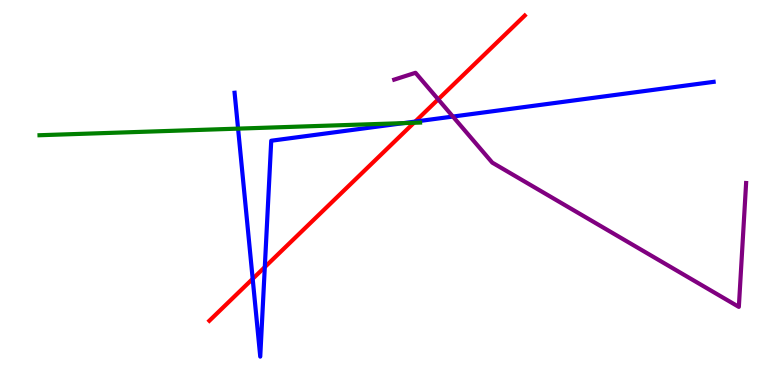[{'lines': ['blue', 'red'], 'intersections': [{'x': 3.26, 'y': 2.76}, {'x': 3.42, 'y': 3.06}, {'x': 5.36, 'y': 6.84}]}, {'lines': ['green', 'red'], 'intersections': [{'x': 5.34, 'y': 6.81}]}, {'lines': ['purple', 'red'], 'intersections': [{'x': 5.65, 'y': 7.42}]}, {'lines': ['blue', 'green'], 'intersections': [{'x': 3.07, 'y': 6.66}, {'x': 5.21, 'y': 6.8}]}, {'lines': ['blue', 'purple'], 'intersections': [{'x': 5.84, 'y': 6.97}]}, {'lines': ['green', 'purple'], 'intersections': []}]